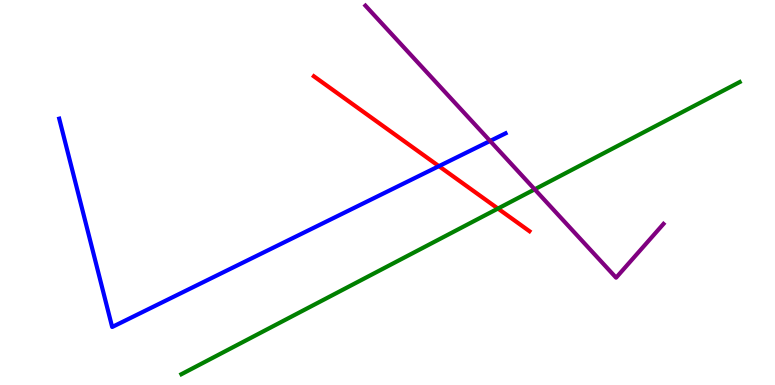[{'lines': ['blue', 'red'], 'intersections': [{'x': 5.66, 'y': 5.68}]}, {'lines': ['green', 'red'], 'intersections': [{'x': 6.43, 'y': 4.58}]}, {'lines': ['purple', 'red'], 'intersections': []}, {'lines': ['blue', 'green'], 'intersections': []}, {'lines': ['blue', 'purple'], 'intersections': [{'x': 6.32, 'y': 6.34}]}, {'lines': ['green', 'purple'], 'intersections': [{'x': 6.9, 'y': 5.08}]}]